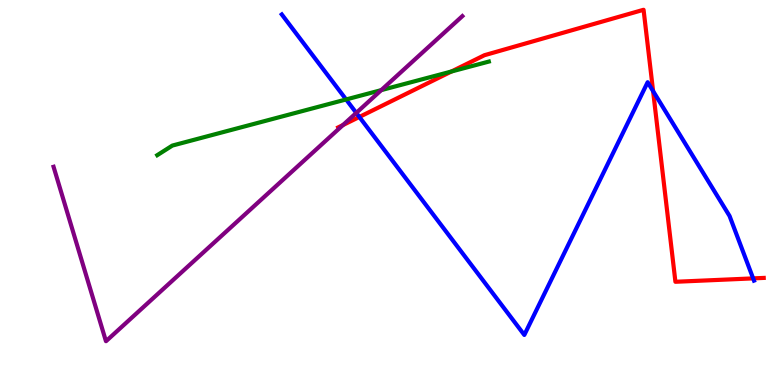[{'lines': ['blue', 'red'], 'intersections': [{'x': 4.64, 'y': 6.96}, {'x': 8.43, 'y': 7.63}, {'x': 9.72, 'y': 2.77}]}, {'lines': ['green', 'red'], 'intersections': [{'x': 5.82, 'y': 8.14}]}, {'lines': ['purple', 'red'], 'intersections': [{'x': 4.43, 'y': 6.75}]}, {'lines': ['blue', 'green'], 'intersections': [{'x': 4.47, 'y': 7.42}]}, {'lines': ['blue', 'purple'], 'intersections': [{'x': 4.6, 'y': 7.07}]}, {'lines': ['green', 'purple'], 'intersections': [{'x': 4.92, 'y': 7.66}]}]